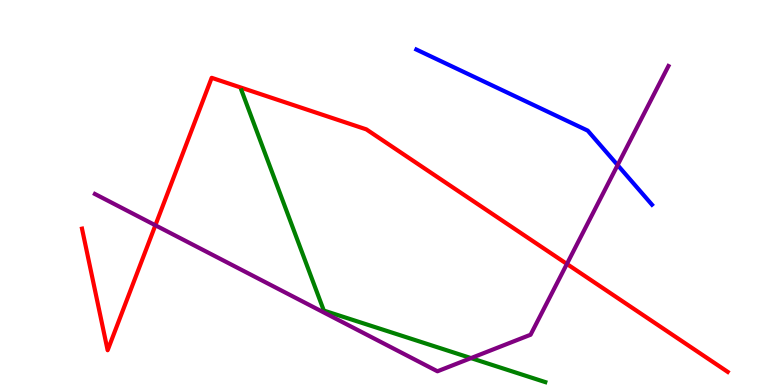[{'lines': ['blue', 'red'], 'intersections': []}, {'lines': ['green', 'red'], 'intersections': []}, {'lines': ['purple', 'red'], 'intersections': [{'x': 2.0, 'y': 4.15}, {'x': 7.31, 'y': 3.14}]}, {'lines': ['blue', 'green'], 'intersections': []}, {'lines': ['blue', 'purple'], 'intersections': [{'x': 7.97, 'y': 5.71}]}, {'lines': ['green', 'purple'], 'intersections': [{'x': 6.08, 'y': 0.698}]}]